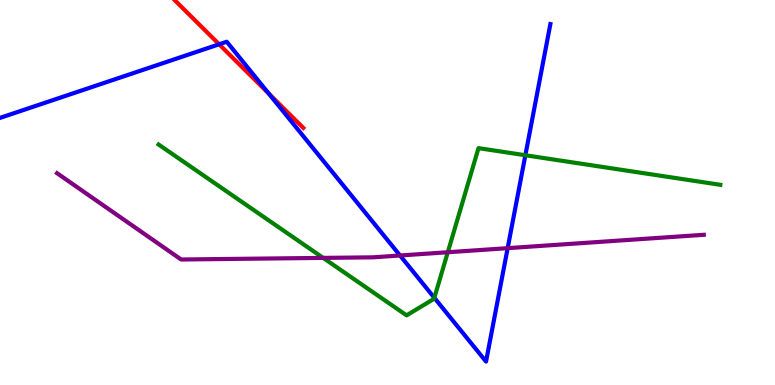[{'lines': ['blue', 'red'], 'intersections': [{'x': 2.83, 'y': 8.85}, {'x': 3.47, 'y': 7.57}]}, {'lines': ['green', 'red'], 'intersections': []}, {'lines': ['purple', 'red'], 'intersections': []}, {'lines': ['blue', 'green'], 'intersections': [{'x': 5.6, 'y': 2.26}, {'x': 6.78, 'y': 5.97}]}, {'lines': ['blue', 'purple'], 'intersections': [{'x': 5.16, 'y': 3.36}, {'x': 6.55, 'y': 3.55}]}, {'lines': ['green', 'purple'], 'intersections': [{'x': 4.17, 'y': 3.3}, {'x': 5.78, 'y': 3.45}]}]